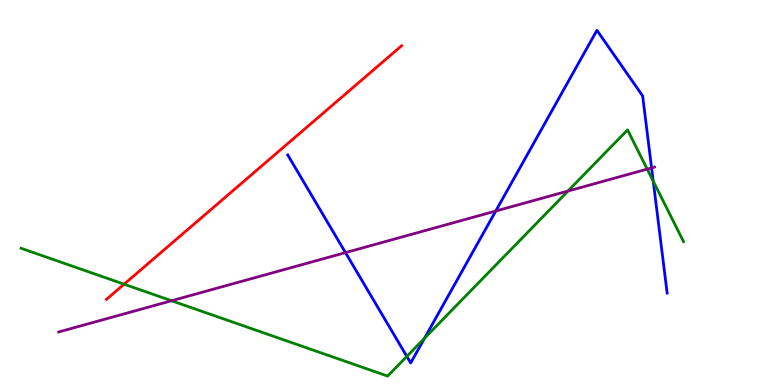[{'lines': ['blue', 'red'], 'intersections': []}, {'lines': ['green', 'red'], 'intersections': [{'x': 1.6, 'y': 2.62}]}, {'lines': ['purple', 'red'], 'intersections': []}, {'lines': ['blue', 'green'], 'intersections': [{'x': 5.25, 'y': 0.743}, {'x': 5.48, 'y': 1.22}, {'x': 8.43, 'y': 5.29}]}, {'lines': ['blue', 'purple'], 'intersections': [{'x': 4.46, 'y': 3.44}, {'x': 6.4, 'y': 4.52}, {'x': 8.41, 'y': 5.64}]}, {'lines': ['green', 'purple'], 'intersections': [{'x': 2.21, 'y': 2.19}, {'x': 7.33, 'y': 5.04}, {'x': 8.35, 'y': 5.61}]}]